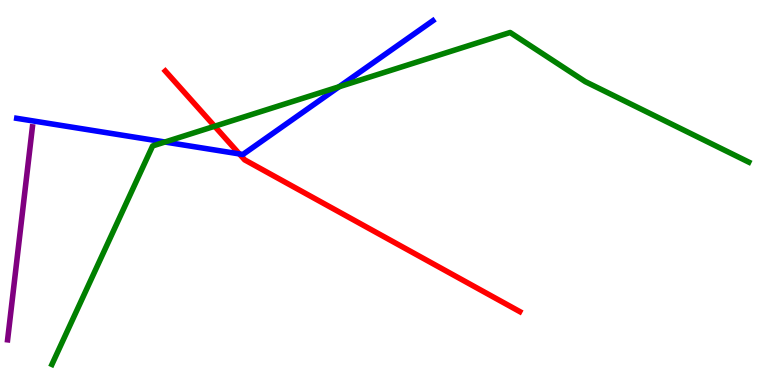[{'lines': ['blue', 'red'], 'intersections': [{'x': 3.09, 'y': 6.0}]}, {'lines': ['green', 'red'], 'intersections': [{'x': 2.77, 'y': 6.72}]}, {'lines': ['purple', 'red'], 'intersections': []}, {'lines': ['blue', 'green'], 'intersections': [{'x': 2.13, 'y': 6.31}, {'x': 4.37, 'y': 7.75}]}, {'lines': ['blue', 'purple'], 'intersections': []}, {'lines': ['green', 'purple'], 'intersections': []}]